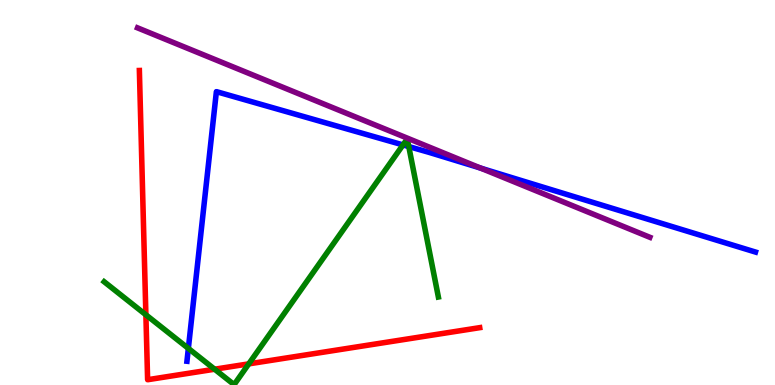[{'lines': ['blue', 'red'], 'intersections': []}, {'lines': ['green', 'red'], 'intersections': [{'x': 1.88, 'y': 1.82}, {'x': 2.77, 'y': 0.41}, {'x': 3.21, 'y': 0.549}]}, {'lines': ['purple', 'red'], 'intersections': []}, {'lines': ['blue', 'green'], 'intersections': [{'x': 2.43, 'y': 0.95}, {'x': 5.2, 'y': 6.24}, {'x': 5.27, 'y': 6.19}]}, {'lines': ['blue', 'purple'], 'intersections': [{'x': 6.2, 'y': 5.63}]}, {'lines': ['green', 'purple'], 'intersections': []}]